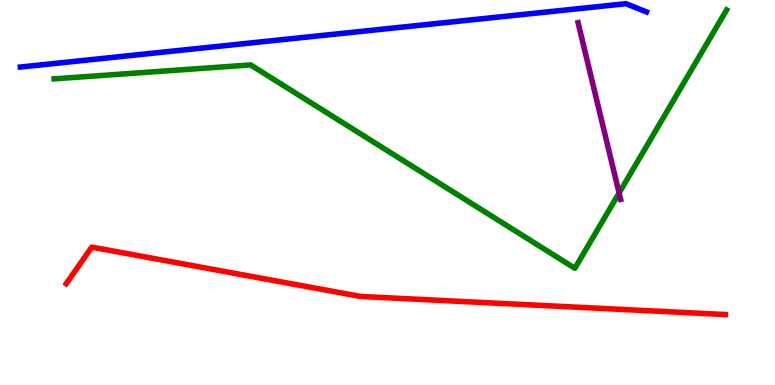[{'lines': ['blue', 'red'], 'intersections': []}, {'lines': ['green', 'red'], 'intersections': []}, {'lines': ['purple', 'red'], 'intersections': []}, {'lines': ['blue', 'green'], 'intersections': []}, {'lines': ['blue', 'purple'], 'intersections': []}, {'lines': ['green', 'purple'], 'intersections': [{'x': 7.99, 'y': 4.99}]}]